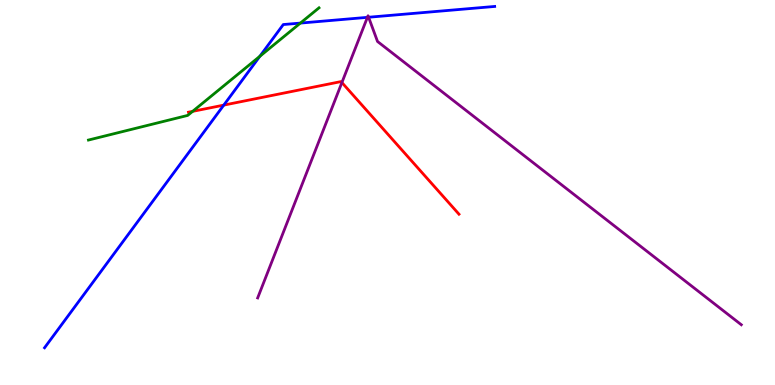[{'lines': ['blue', 'red'], 'intersections': [{'x': 2.89, 'y': 7.27}]}, {'lines': ['green', 'red'], 'intersections': [{'x': 2.49, 'y': 7.11}]}, {'lines': ['purple', 'red'], 'intersections': [{'x': 4.41, 'y': 7.86}]}, {'lines': ['blue', 'green'], 'intersections': [{'x': 3.35, 'y': 8.54}, {'x': 3.88, 'y': 9.4}]}, {'lines': ['blue', 'purple'], 'intersections': [{'x': 4.74, 'y': 9.55}, {'x': 4.76, 'y': 9.55}]}, {'lines': ['green', 'purple'], 'intersections': []}]